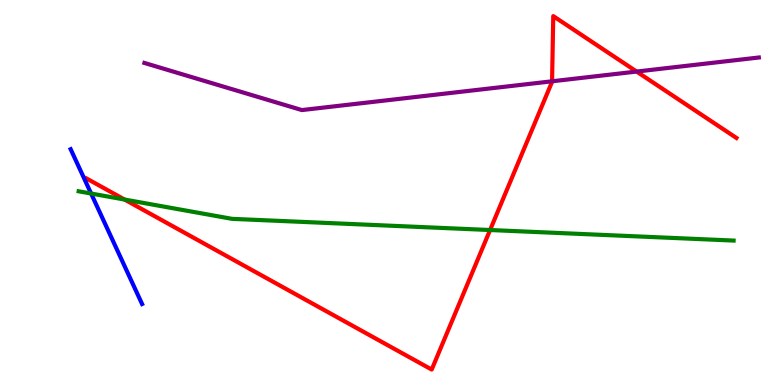[{'lines': ['blue', 'red'], 'intersections': []}, {'lines': ['green', 'red'], 'intersections': [{'x': 1.61, 'y': 4.82}, {'x': 6.32, 'y': 4.03}]}, {'lines': ['purple', 'red'], 'intersections': [{'x': 7.12, 'y': 7.89}, {'x': 8.21, 'y': 8.14}]}, {'lines': ['blue', 'green'], 'intersections': [{'x': 1.18, 'y': 4.97}]}, {'lines': ['blue', 'purple'], 'intersections': []}, {'lines': ['green', 'purple'], 'intersections': []}]